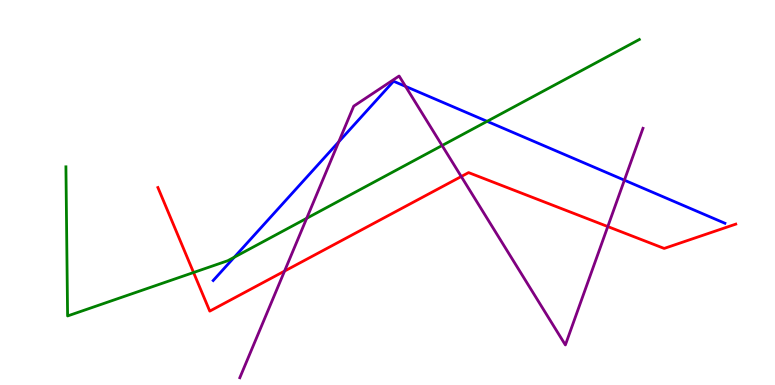[{'lines': ['blue', 'red'], 'intersections': []}, {'lines': ['green', 'red'], 'intersections': [{'x': 2.5, 'y': 2.92}]}, {'lines': ['purple', 'red'], 'intersections': [{'x': 3.67, 'y': 2.96}, {'x': 5.95, 'y': 5.41}, {'x': 7.84, 'y': 4.12}]}, {'lines': ['blue', 'green'], 'intersections': [{'x': 3.02, 'y': 3.32}, {'x': 6.29, 'y': 6.85}]}, {'lines': ['blue', 'purple'], 'intersections': [{'x': 4.37, 'y': 6.32}, {'x': 5.23, 'y': 7.76}, {'x': 8.06, 'y': 5.32}]}, {'lines': ['green', 'purple'], 'intersections': [{'x': 3.96, 'y': 4.33}, {'x': 5.7, 'y': 6.22}]}]